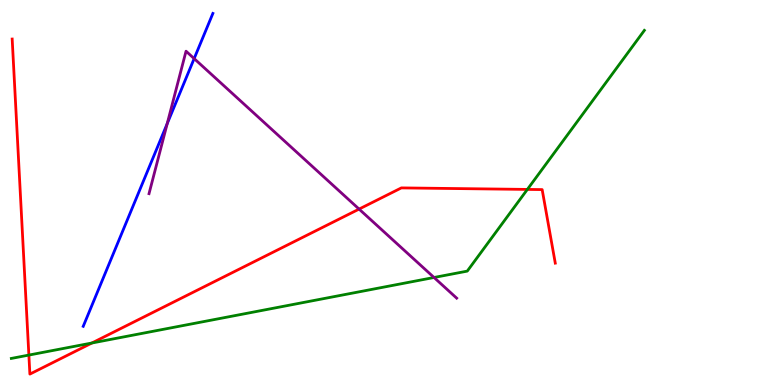[{'lines': ['blue', 'red'], 'intersections': []}, {'lines': ['green', 'red'], 'intersections': [{'x': 0.373, 'y': 0.777}, {'x': 1.19, 'y': 1.09}, {'x': 6.8, 'y': 5.08}]}, {'lines': ['purple', 'red'], 'intersections': [{'x': 4.63, 'y': 4.57}]}, {'lines': ['blue', 'green'], 'intersections': []}, {'lines': ['blue', 'purple'], 'intersections': [{'x': 2.16, 'y': 6.79}, {'x': 2.51, 'y': 8.48}]}, {'lines': ['green', 'purple'], 'intersections': [{'x': 5.6, 'y': 2.79}]}]